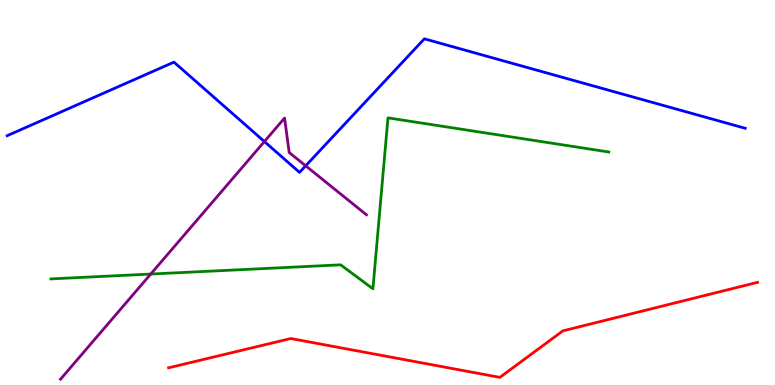[{'lines': ['blue', 'red'], 'intersections': []}, {'lines': ['green', 'red'], 'intersections': []}, {'lines': ['purple', 'red'], 'intersections': []}, {'lines': ['blue', 'green'], 'intersections': []}, {'lines': ['blue', 'purple'], 'intersections': [{'x': 3.41, 'y': 6.32}, {'x': 3.94, 'y': 5.69}]}, {'lines': ['green', 'purple'], 'intersections': [{'x': 1.95, 'y': 2.88}]}]